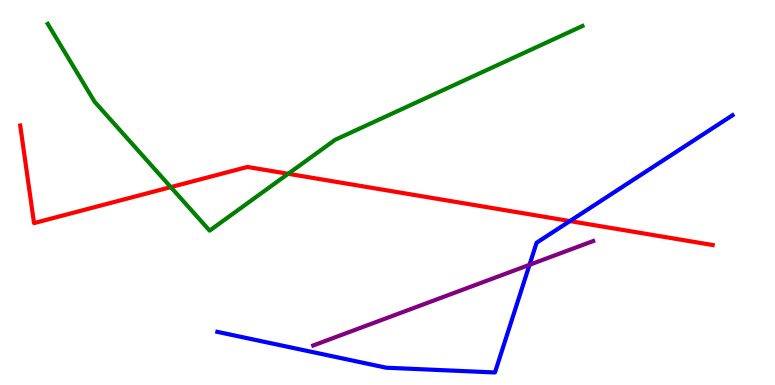[{'lines': ['blue', 'red'], 'intersections': [{'x': 7.35, 'y': 4.26}]}, {'lines': ['green', 'red'], 'intersections': [{'x': 2.2, 'y': 5.14}, {'x': 3.72, 'y': 5.49}]}, {'lines': ['purple', 'red'], 'intersections': []}, {'lines': ['blue', 'green'], 'intersections': []}, {'lines': ['blue', 'purple'], 'intersections': [{'x': 6.83, 'y': 3.12}]}, {'lines': ['green', 'purple'], 'intersections': []}]